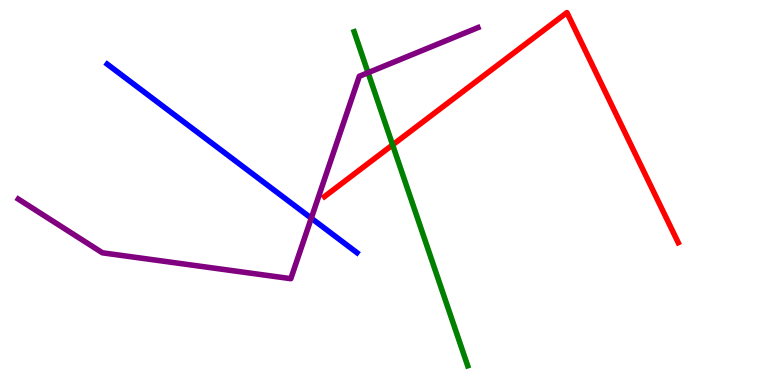[{'lines': ['blue', 'red'], 'intersections': []}, {'lines': ['green', 'red'], 'intersections': [{'x': 5.07, 'y': 6.24}]}, {'lines': ['purple', 'red'], 'intersections': []}, {'lines': ['blue', 'green'], 'intersections': []}, {'lines': ['blue', 'purple'], 'intersections': [{'x': 4.02, 'y': 4.33}]}, {'lines': ['green', 'purple'], 'intersections': [{'x': 4.75, 'y': 8.11}]}]